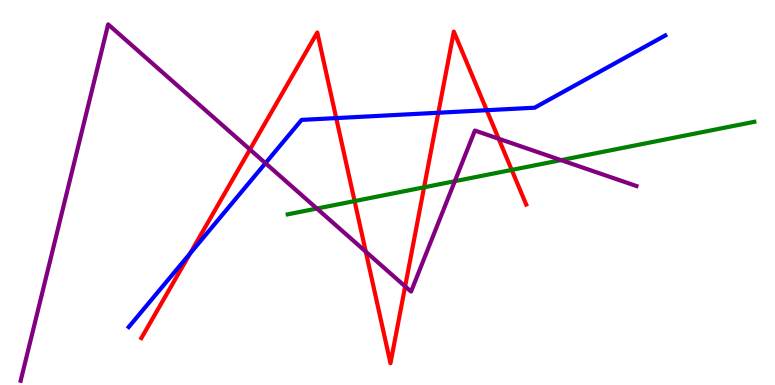[{'lines': ['blue', 'red'], 'intersections': [{'x': 2.45, 'y': 3.41}, {'x': 4.34, 'y': 6.93}, {'x': 5.66, 'y': 7.07}, {'x': 6.28, 'y': 7.14}]}, {'lines': ['green', 'red'], 'intersections': [{'x': 4.58, 'y': 4.78}, {'x': 5.47, 'y': 5.14}, {'x': 6.6, 'y': 5.59}]}, {'lines': ['purple', 'red'], 'intersections': [{'x': 3.23, 'y': 6.12}, {'x': 4.72, 'y': 3.46}, {'x': 5.23, 'y': 2.56}, {'x': 6.43, 'y': 6.4}]}, {'lines': ['blue', 'green'], 'intersections': []}, {'lines': ['blue', 'purple'], 'intersections': [{'x': 3.43, 'y': 5.76}]}, {'lines': ['green', 'purple'], 'intersections': [{'x': 4.09, 'y': 4.58}, {'x': 5.87, 'y': 5.29}, {'x': 7.24, 'y': 5.84}]}]